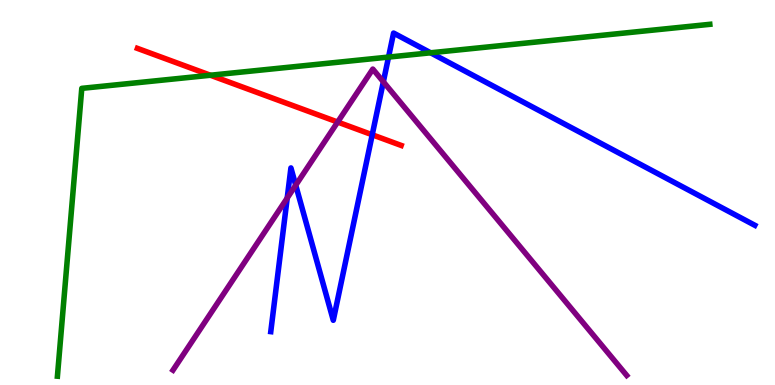[{'lines': ['blue', 'red'], 'intersections': [{'x': 4.8, 'y': 6.5}]}, {'lines': ['green', 'red'], 'intersections': [{'x': 2.72, 'y': 8.05}]}, {'lines': ['purple', 'red'], 'intersections': [{'x': 4.36, 'y': 6.83}]}, {'lines': ['blue', 'green'], 'intersections': [{'x': 5.01, 'y': 8.52}, {'x': 5.56, 'y': 8.63}]}, {'lines': ['blue', 'purple'], 'intersections': [{'x': 3.71, 'y': 4.86}, {'x': 3.82, 'y': 5.19}, {'x': 4.95, 'y': 7.88}]}, {'lines': ['green', 'purple'], 'intersections': []}]